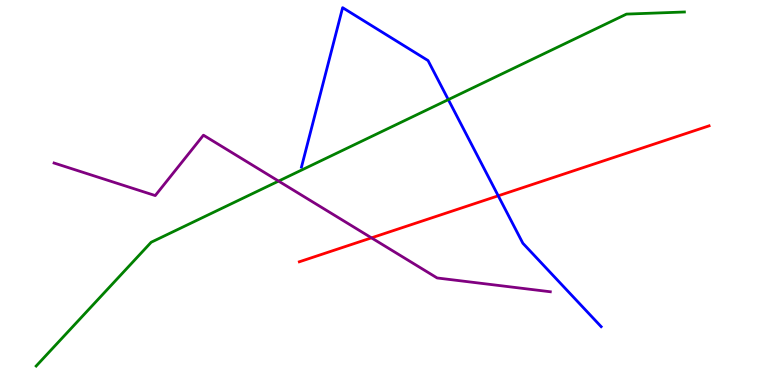[{'lines': ['blue', 'red'], 'intersections': [{'x': 6.43, 'y': 4.91}]}, {'lines': ['green', 'red'], 'intersections': []}, {'lines': ['purple', 'red'], 'intersections': [{'x': 4.79, 'y': 3.82}]}, {'lines': ['blue', 'green'], 'intersections': [{'x': 5.78, 'y': 7.41}]}, {'lines': ['blue', 'purple'], 'intersections': []}, {'lines': ['green', 'purple'], 'intersections': [{'x': 3.59, 'y': 5.3}]}]